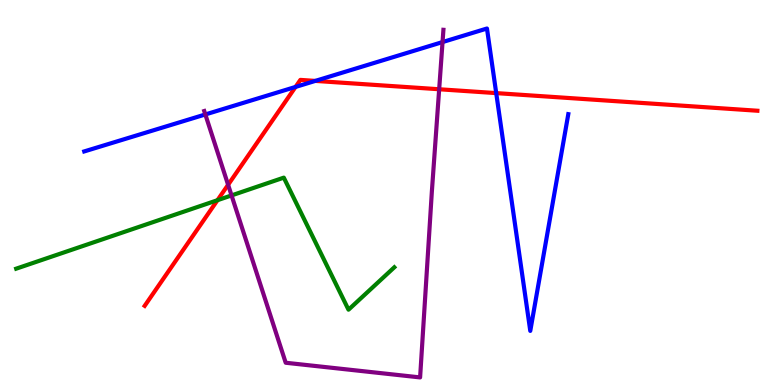[{'lines': ['blue', 'red'], 'intersections': [{'x': 3.81, 'y': 7.74}, {'x': 4.07, 'y': 7.9}, {'x': 6.4, 'y': 7.58}]}, {'lines': ['green', 'red'], 'intersections': [{'x': 2.81, 'y': 4.8}]}, {'lines': ['purple', 'red'], 'intersections': [{'x': 2.94, 'y': 5.2}, {'x': 5.67, 'y': 7.68}]}, {'lines': ['blue', 'green'], 'intersections': []}, {'lines': ['blue', 'purple'], 'intersections': [{'x': 2.65, 'y': 7.03}, {'x': 5.71, 'y': 8.91}]}, {'lines': ['green', 'purple'], 'intersections': [{'x': 2.99, 'y': 4.92}]}]